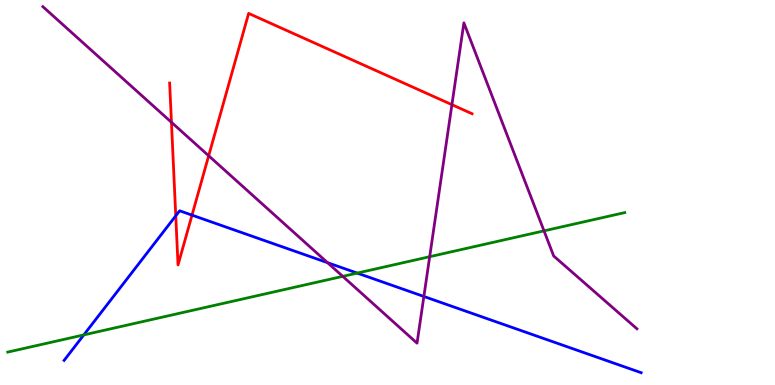[{'lines': ['blue', 'red'], 'intersections': [{'x': 2.27, 'y': 4.39}, {'x': 2.48, 'y': 4.41}]}, {'lines': ['green', 'red'], 'intersections': []}, {'lines': ['purple', 'red'], 'intersections': [{'x': 2.21, 'y': 6.82}, {'x': 2.69, 'y': 5.95}, {'x': 5.83, 'y': 7.28}]}, {'lines': ['blue', 'green'], 'intersections': [{'x': 1.08, 'y': 1.3}, {'x': 4.61, 'y': 2.91}]}, {'lines': ['blue', 'purple'], 'intersections': [{'x': 4.23, 'y': 3.18}, {'x': 5.47, 'y': 2.3}]}, {'lines': ['green', 'purple'], 'intersections': [{'x': 4.42, 'y': 2.82}, {'x': 5.54, 'y': 3.33}, {'x': 7.02, 'y': 4.0}]}]